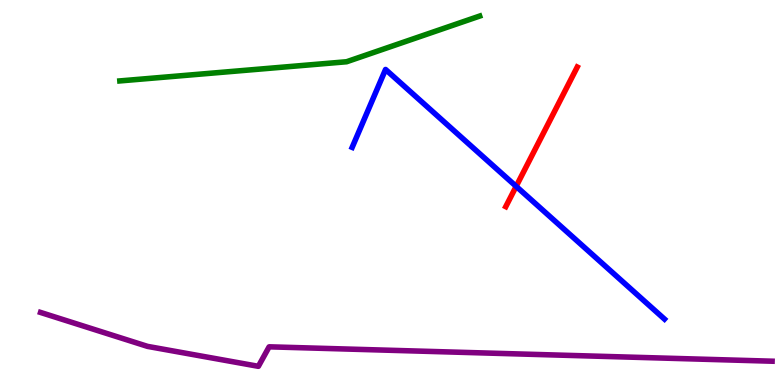[{'lines': ['blue', 'red'], 'intersections': [{'x': 6.66, 'y': 5.16}]}, {'lines': ['green', 'red'], 'intersections': []}, {'lines': ['purple', 'red'], 'intersections': []}, {'lines': ['blue', 'green'], 'intersections': []}, {'lines': ['blue', 'purple'], 'intersections': []}, {'lines': ['green', 'purple'], 'intersections': []}]